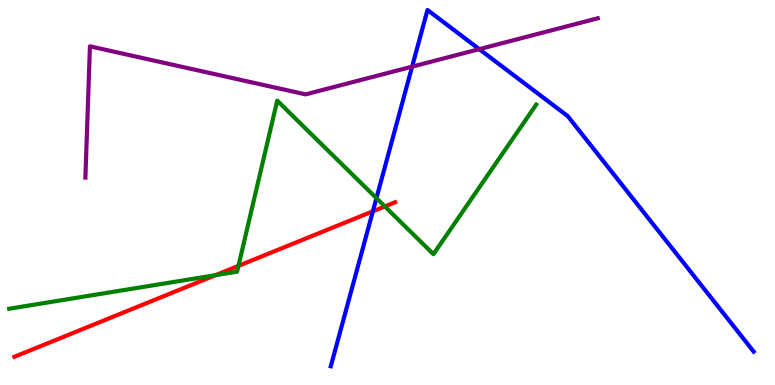[{'lines': ['blue', 'red'], 'intersections': [{'x': 4.81, 'y': 4.51}]}, {'lines': ['green', 'red'], 'intersections': [{'x': 2.78, 'y': 2.85}, {'x': 3.08, 'y': 3.09}, {'x': 4.97, 'y': 4.64}]}, {'lines': ['purple', 'red'], 'intersections': []}, {'lines': ['blue', 'green'], 'intersections': [{'x': 4.86, 'y': 4.85}]}, {'lines': ['blue', 'purple'], 'intersections': [{'x': 5.32, 'y': 8.27}, {'x': 6.18, 'y': 8.72}]}, {'lines': ['green', 'purple'], 'intersections': []}]